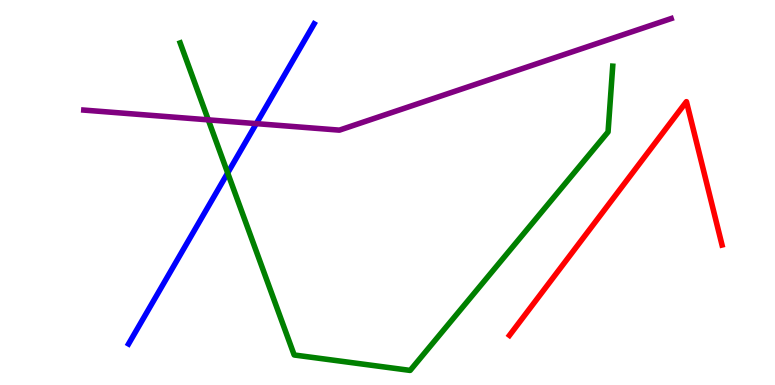[{'lines': ['blue', 'red'], 'intersections': []}, {'lines': ['green', 'red'], 'intersections': []}, {'lines': ['purple', 'red'], 'intersections': []}, {'lines': ['blue', 'green'], 'intersections': [{'x': 2.94, 'y': 5.51}]}, {'lines': ['blue', 'purple'], 'intersections': [{'x': 3.31, 'y': 6.79}]}, {'lines': ['green', 'purple'], 'intersections': [{'x': 2.69, 'y': 6.89}]}]